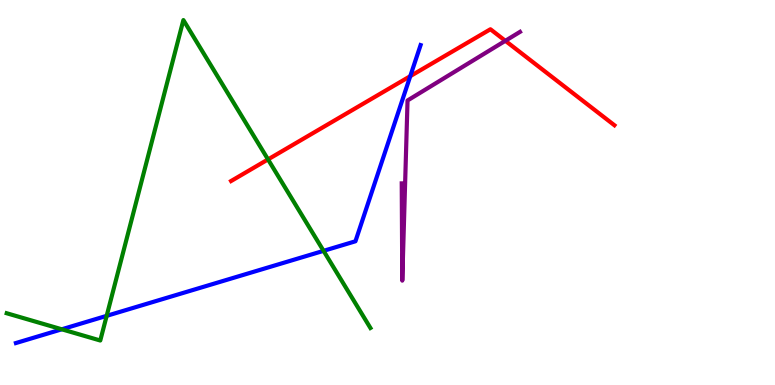[{'lines': ['blue', 'red'], 'intersections': [{'x': 5.29, 'y': 8.02}]}, {'lines': ['green', 'red'], 'intersections': [{'x': 3.46, 'y': 5.86}]}, {'lines': ['purple', 'red'], 'intersections': [{'x': 6.52, 'y': 8.94}]}, {'lines': ['blue', 'green'], 'intersections': [{'x': 0.797, 'y': 1.45}, {'x': 1.38, 'y': 1.8}, {'x': 4.17, 'y': 3.48}]}, {'lines': ['blue', 'purple'], 'intersections': []}, {'lines': ['green', 'purple'], 'intersections': []}]